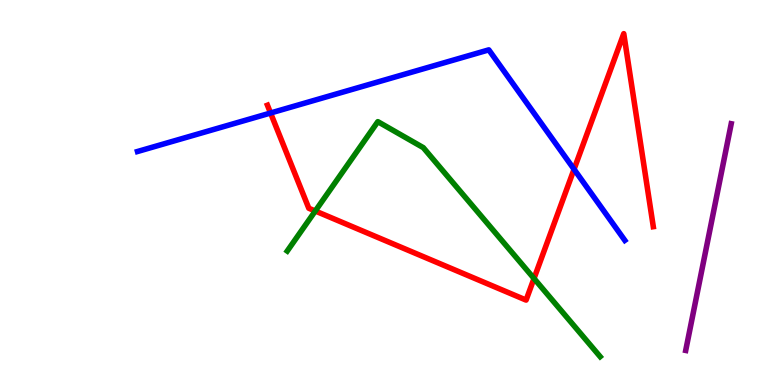[{'lines': ['blue', 'red'], 'intersections': [{'x': 3.49, 'y': 7.06}, {'x': 7.41, 'y': 5.6}]}, {'lines': ['green', 'red'], 'intersections': [{'x': 4.07, 'y': 4.52}, {'x': 6.89, 'y': 2.77}]}, {'lines': ['purple', 'red'], 'intersections': []}, {'lines': ['blue', 'green'], 'intersections': []}, {'lines': ['blue', 'purple'], 'intersections': []}, {'lines': ['green', 'purple'], 'intersections': []}]